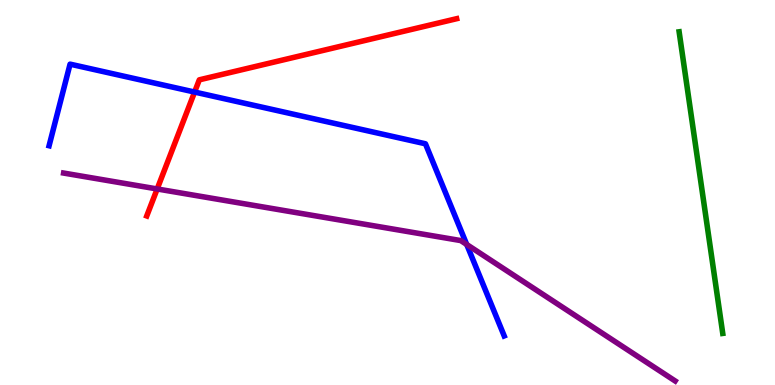[{'lines': ['blue', 'red'], 'intersections': [{'x': 2.51, 'y': 7.61}]}, {'lines': ['green', 'red'], 'intersections': []}, {'lines': ['purple', 'red'], 'intersections': [{'x': 2.03, 'y': 5.09}]}, {'lines': ['blue', 'green'], 'intersections': []}, {'lines': ['blue', 'purple'], 'intersections': [{'x': 6.02, 'y': 3.65}]}, {'lines': ['green', 'purple'], 'intersections': []}]